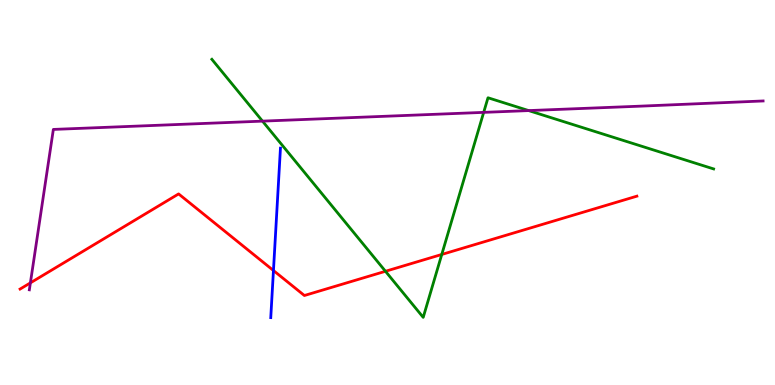[{'lines': ['blue', 'red'], 'intersections': [{'x': 3.53, 'y': 2.97}]}, {'lines': ['green', 'red'], 'intersections': [{'x': 4.97, 'y': 2.95}, {'x': 5.7, 'y': 3.39}]}, {'lines': ['purple', 'red'], 'intersections': [{'x': 0.392, 'y': 2.65}]}, {'lines': ['blue', 'green'], 'intersections': []}, {'lines': ['blue', 'purple'], 'intersections': []}, {'lines': ['green', 'purple'], 'intersections': [{'x': 3.39, 'y': 6.85}, {'x': 6.24, 'y': 7.08}, {'x': 6.82, 'y': 7.13}]}]